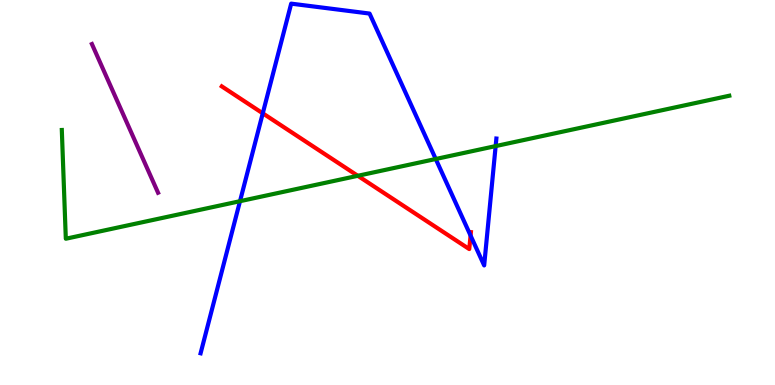[{'lines': ['blue', 'red'], 'intersections': [{'x': 3.39, 'y': 7.06}, {'x': 6.07, 'y': 3.88}]}, {'lines': ['green', 'red'], 'intersections': [{'x': 4.62, 'y': 5.43}]}, {'lines': ['purple', 'red'], 'intersections': []}, {'lines': ['blue', 'green'], 'intersections': [{'x': 3.1, 'y': 4.77}, {'x': 5.62, 'y': 5.87}, {'x': 6.4, 'y': 6.21}]}, {'lines': ['blue', 'purple'], 'intersections': []}, {'lines': ['green', 'purple'], 'intersections': []}]